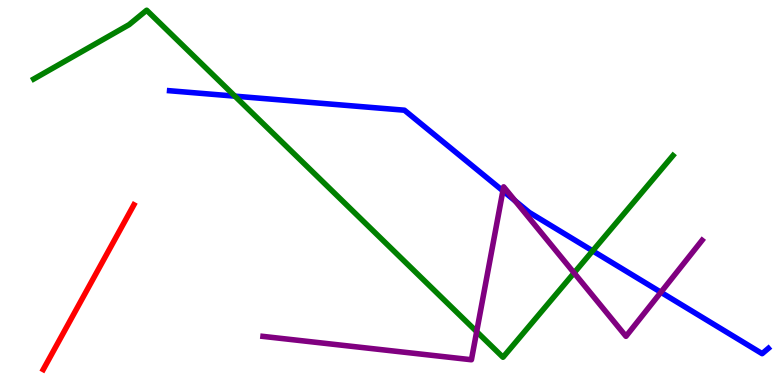[{'lines': ['blue', 'red'], 'intersections': []}, {'lines': ['green', 'red'], 'intersections': []}, {'lines': ['purple', 'red'], 'intersections': []}, {'lines': ['blue', 'green'], 'intersections': [{'x': 3.03, 'y': 7.5}, {'x': 7.65, 'y': 3.48}]}, {'lines': ['blue', 'purple'], 'intersections': [{'x': 6.49, 'y': 5.04}, {'x': 6.65, 'y': 4.78}, {'x': 8.53, 'y': 2.41}]}, {'lines': ['green', 'purple'], 'intersections': [{'x': 6.15, 'y': 1.39}, {'x': 7.41, 'y': 2.91}]}]